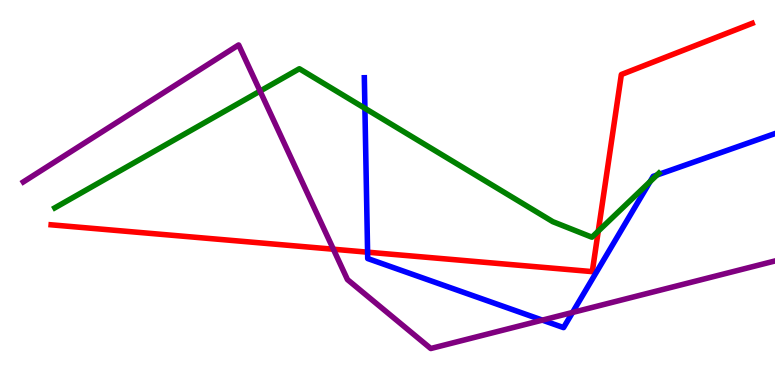[{'lines': ['blue', 'red'], 'intersections': [{'x': 4.74, 'y': 3.45}]}, {'lines': ['green', 'red'], 'intersections': [{'x': 7.72, 'y': 4.0}]}, {'lines': ['purple', 'red'], 'intersections': [{'x': 4.3, 'y': 3.53}]}, {'lines': ['blue', 'green'], 'intersections': [{'x': 4.71, 'y': 7.19}, {'x': 8.39, 'y': 5.28}, {'x': 8.48, 'y': 5.45}]}, {'lines': ['blue', 'purple'], 'intersections': [{'x': 7.0, 'y': 1.68}, {'x': 7.39, 'y': 1.88}]}, {'lines': ['green', 'purple'], 'intersections': [{'x': 3.36, 'y': 7.63}]}]